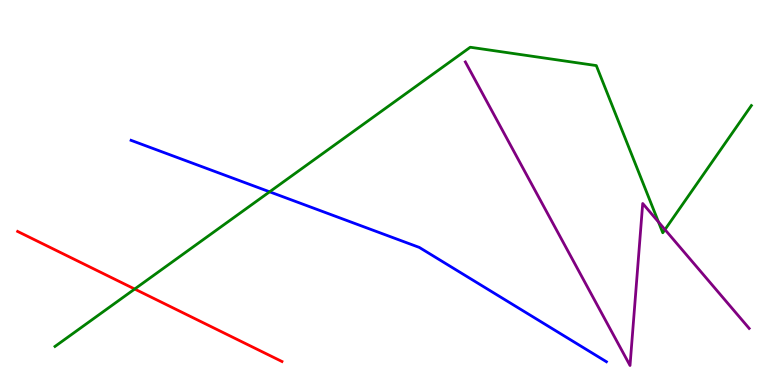[{'lines': ['blue', 'red'], 'intersections': []}, {'lines': ['green', 'red'], 'intersections': [{'x': 1.74, 'y': 2.49}]}, {'lines': ['purple', 'red'], 'intersections': []}, {'lines': ['blue', 'green'], 'intersections': [{'x': 3.48, 'y': 5.02}]}, {'lines': ['blue', 'purple'], 'intersections': []}, {'lines': ['green', 'purple'], 'intersections': [{'x': 8.5, 'y': 4.23}, {'x': 8.58, 'y': 4.04}]}]